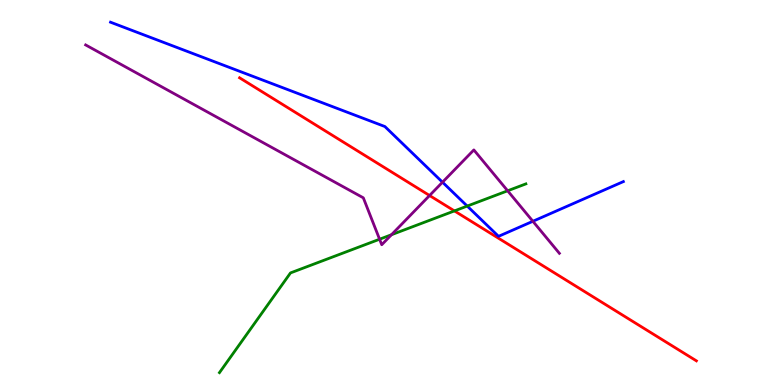[{'lines': ['blue', 'red'], 'intersections': []}, {'lines': ['green', 'red'], 'intersections': [{'x': 5.86, 'y': 4.52}]}, {'lines': ['purple', 'red'], 'intersections': [{'x': 5.54, 'y': 4.92}]}, {'lines': ['blue', 'green'], 'intersections': [{'x': 6.03, 'y': 4.65}]}, {'lines': ['blue', 'purple'], 'intersections': [{'x': 5.71, 'y': 5.27}, {'x': 6.88, 'y': 4.25}]}, {'lines': ['green', 'purple'], 'intersections': [{'x': 4.9, 'y': 3.79}, {'x': 5.05, 'y': 3.9}, {'x': 6.55, 'y': 5.04}]}]